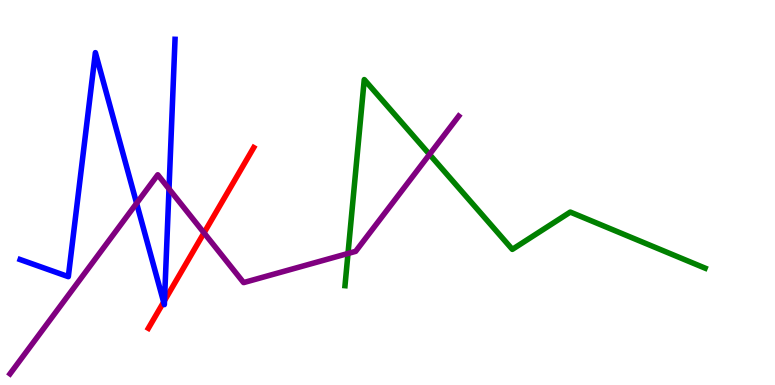[{'lines': ['blue', 'red'], 'intersections': [{'x': 2.11, 'y': 2.15}, {'x': 2.12, 'y': 2.19}]}, {'lines': ['green', 'red'], 'intersections': []}, {'lines': ['purple', 'red'], 'intersections': [{'x': 2.63, 'y': 3.95}]}, {'lines': ['blue', 'green'], 'intersections': []}, {'lines': ['blue', 'purple'], 'intersections': [{'x': 1.76, 'y': 4.72}, {'x': 2.18, 'y': 5.09}]}, {'lines': ['green', 'purple'], 'intersections': [{'x': 4.49, 'y': 3.42}, {'x': 5.54, 'y': 5.99}]}]